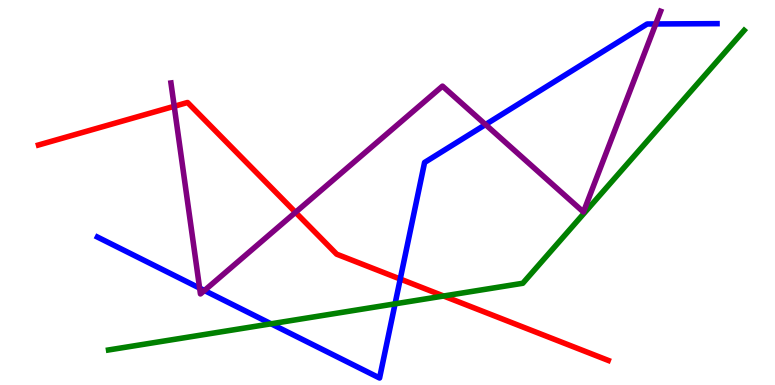[{'lines': ['blue', 'red'], 'intersections': [{'x': 5.16, 'y': 2.75}]}, {'lines': ['green', 'red'], 'intersections': [{'x': 5.72, 'y': 2.31}]}, {'lines': ['purple', 'red'], 'intersections': [{'x': 2.25, 'y': 7.24}, {'x': 3.81, 'y': 4.49}]}, {'lines': ['blue', 'green'], 'intersections': [{'x': 3.5, 'y': 1.59}, {'x': 5.1, 'y': 2.11}]}, {'lines': ['blue', 'purple'], 'intersections': [{'x': 2.58, 'y': 2.52}, {'x': 2.64, 'y': 2.45}, {'x': 6.26, 'y': 6.76}, {'x': 8.46, 'y': 9.38}]}, {'lines': ['green', 'purple'], 'intersections': []}]